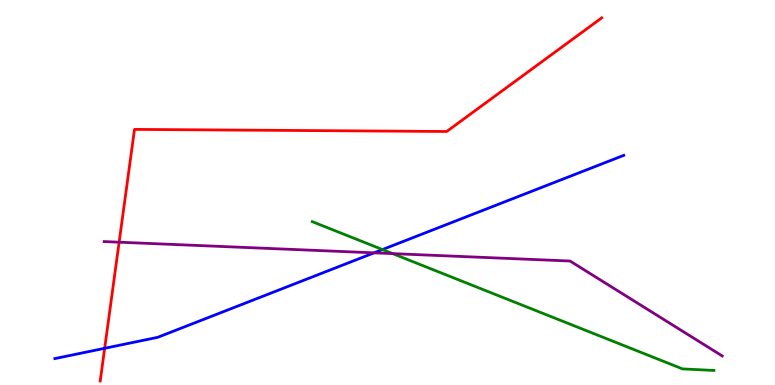[{'lines': ['blue', 'red'], 'intersections': [{'x': 1.35, 'y': 0.953}]}, {'lines': ['green', 'red'], 'intersections': []}, {'lines': ['purple', 'red'], 'intersections': [{'x': 1.54, 'y': 3.71}]}, {'lines': ['blue', 'green'], 'intersections': [{'x': 4.93, 'y': 3.52}]}, {'lines': ['blue', 'purple'], 'intersections': [{'x': 4.83, 'y': 3.43}]}, {'lines': ['green', 'purple'], 'intersections': [{'x': 5.07, 'y': 3.41}]}]